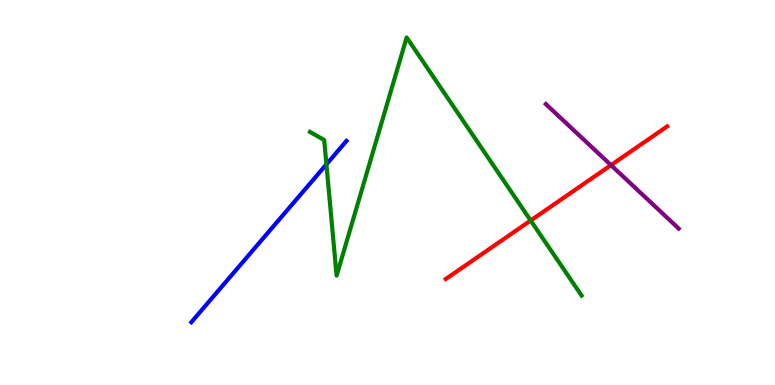[{'lines': ['blue', 'red'], 'intersections': []}, {'lines': ['green', 'red'], 'intersections': [{'x': 6.85, 'y': 4.27}]}, {'lines': ['purple', 'red'], 'intersections': [{'x': 7.88, 'y': 5.71}]}, {'lines': ['blue', 'green'], 'intersections': [{'x': 4.21, 'y': 5.73}]}, {'lines': ['blue', 'purple'], 'intersections': []}, {'lines': ['green', 'purple'], 'intersections': []}]